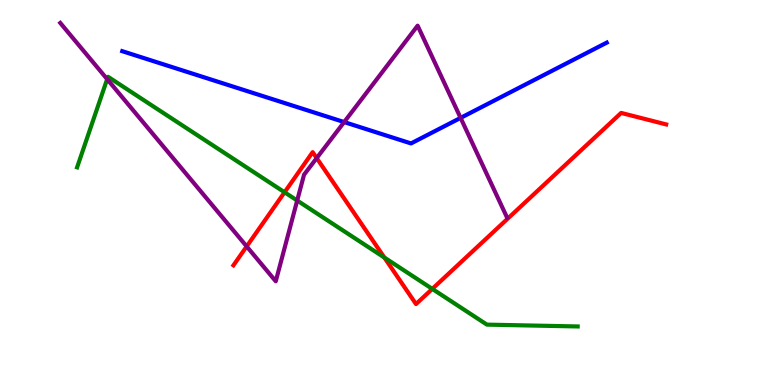[{'lines': ['blue', 'red'], 'intersections': []}, {'lines': ['green', 'red'], 'intersections': [{'x': 3.67, 'y': 5.01}, {'x': 4.96, 'y': 3.31}, {'x': 5.58, 'y': 2.5}]}, {'lines': ['purple', 'red'], 'intersections': [{'x': 3.18, 'y': 3.6}, {'x': 4.09, 'y': 5.89}]}, {'lines': ['blue', 'green'], 'intersections': []}, {'lines': ['blue', 'purple'], 'intersections': [{'x': 4.44, 'y': 6.83}, {'x': 5.94, 'y': 6.94}]}, {'lines': ['green', 'purple'], 'intersections': [{'x': 1.38, 'y': 7.94}, {'x': 3.83, 'y': 4.79}]}]